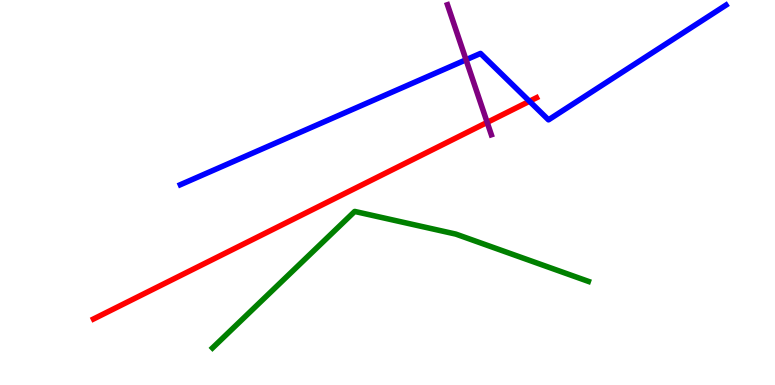[{'lines': ['blue', 'red'], 'intersections': [{'x': 6.83, 'y': 7.37}]}, {'lines': ['green', 'red'], 'intersections': []}, {'lines': ['purple', 'red'], 'intersections': [{'x': 6.29, 'y': 6.82}]}, {'lines': ['blue', 'green'], 'intersections': []}, {'lines': ['blue', 'purple'], 'intersections': [{'x': 6.01, 'y': 8.45}]}, {'lines': ['green', 'purple'], 'intersections': []}]